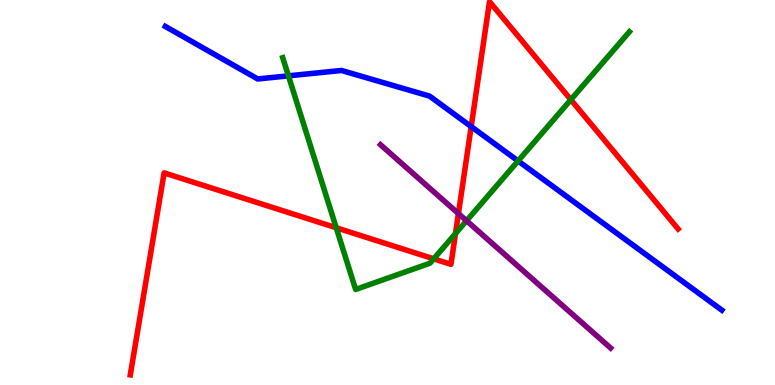[{'lines': ['blue', 'red'], 'intersections': [{'x': 6.08, 'y': 6.71}]}, {'lines': ['green', 'red'], 'intersections': [{'x': 4.34, 'y': 4.08}, {'x': 5.6, 'y': 3.28}, {'x': 5.88, 'y': 3.93}, {'x': 7.37, 'y': 7.41}]}, {'lines': ['purple', 'red'], 'intersections': [{'x': 5.92, 'y': 4.45}]}, {'lines': ['blue', 'green'], 'intersections': [{'x': 3.72, 'y': 8.03}, {'x': 6.68, 'y': 5.82}]}, {'lines': ['blue', 'purple'], 'intersections': []}, {'lines': ['green', 'purple'], 'intersections': [{'x': 6.02, 'y': 4.27}]}]